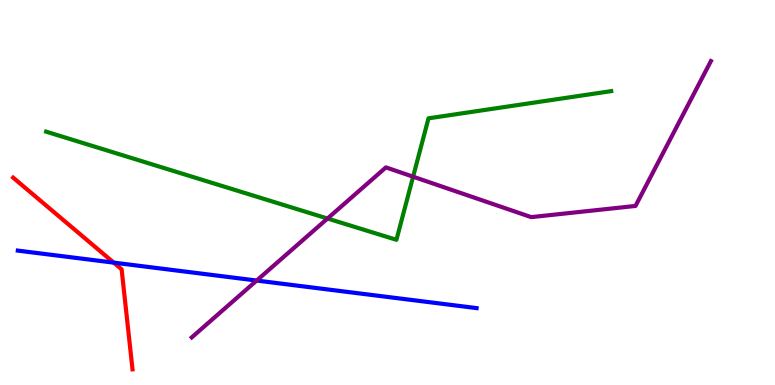[{'lines': ['blue', 'red'], 'intersections': [{'x': 1.47, 'y': 3.18}]}, {'lines': ['green', 'red'], 'intersections': []}, {'lines': ['purple', 'red'], 'intersections': []}, {'lines': ['blue', 'green'], 'intersections': []}, {'lines': ['blue', 'purple'], 'intersections': [{'x': 3.31, 'y': 2.71}]}, {'lines': ['green', 'purple'], 'intersections': [{'x': 4.23, 'y': 4.32}, {'x': 5.33, 'y': 5.41}]}]